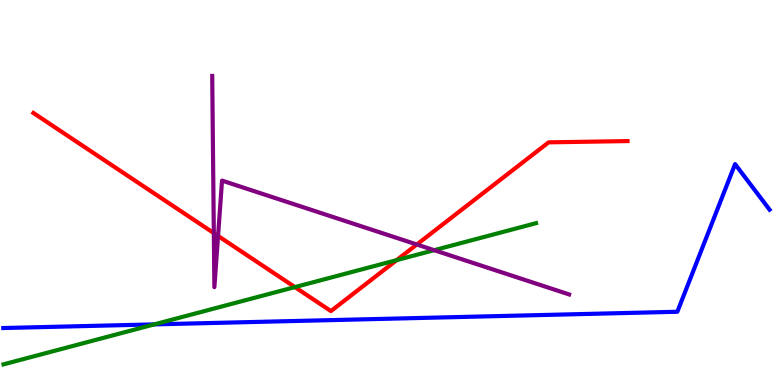[{'lines': ['blue', 'red'], 'intersections': []}, {'lines': ['green', 'red'], 'intersections': [{'x': 3.81, 'y': 2.54}, {'x': 5.12, 'y': 3.24}]}, {'lines': ['purple', 'red'], 'intersections': [{'x': 2.76, 'y': 3.95}, {'x': 2.81, 'y': 3.87}, {'x': 5.38, 'y': 3.65}]}, {'lines': ['blue', 'green'], 'intersections': [{'x': 1.99, 'y': 1.57}]}, {'lines': ['blue', 'purple'], 'intersections': []}, {'lines': ['green', 'purple'], 'intersections': [{'x': 5.6, 'y': 3.5}]}]